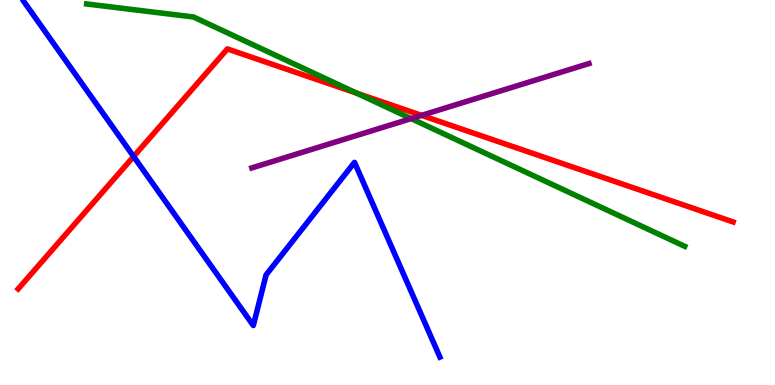[{'lines': ['blue', 'red'], 'intersections': [{'x': 1.72, 'y': 5.93}]}, {'lines': ['green', 'red'], 'intersections': [{'x': 4.6, 'y': 7.58}]}, {'lines': ['purple', 'red'], 'intersections': [{'x': 5.44, 'y': 7.0}]}, {'lines': ['blue', 'green'], 'intersections': []}, {'lines': ['blue', 'purple'], 'intersections': []}, {'lines': ['green', 'purple'], 'intersections': [{'x': 5.31, 'y': 6.92}]}]